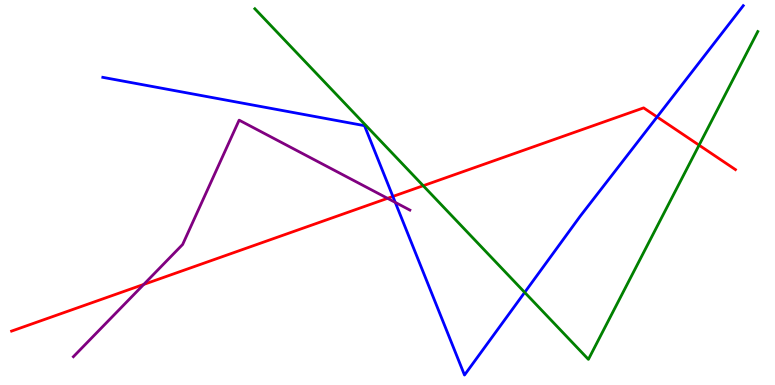[{'lines': ['blue', 'red'], 'intersections': [{'x': 5.07, 'y': 4.9}, {'x': 8.48, 'y': 6.96}]}, {'lines': ['green', 'red'], 'intersections': [{'x': 5.46, 'y': 5.18}, {'x': 9.02, 'y': 6.23}]}, {'lines': ['purple', 'red'], 'intersections': [{'x': 1.85, 'y': 2.61}, {'x': 5.0, 'y': 4.85}]}, {'lines': ['blue', 'green'], 'intersections': [{'x': 6.77, 'y': 2.41}]}, {'lines': ['blue', 'purple'], 'intersections': [{'x': 5.1, 'y': 4.74}]}, {'lines': ['green', 'purple'], 'intersections': []}]